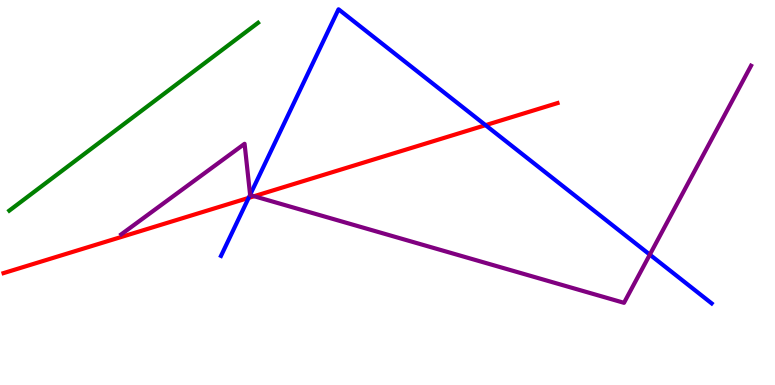[{'lines': ['blue', 'red'], 'intersections': [{'x': 3.21, 'y': 4.86}, {'x': 6.27, 'y': 6.75}]}, {'lines': ['green', 'red'], 'intersections': []}, {'lines': ['purple', 'red'], 'intersections': [{'x': 3.28, 'y': 4.9}]}, {'lines': ['blue', 'green'], 'intersections': []}, {'lines': ['blue', 'purple'], 'intersections': [{'x': 3.23, 'y': 4.94}, {'x': 8.38, 'y': 3.39}]}, {'lines': ['green', 'purple'], 'intersections': []}]